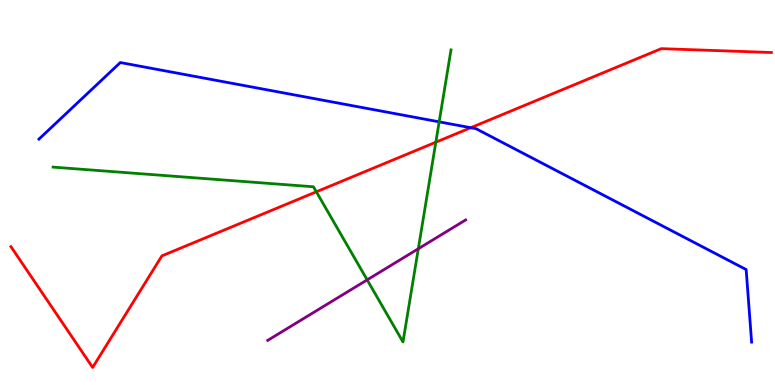[{'lines': ['blue', 'red'], 'intersections': [{'x': 6.07, 'y': 6.68}]}, {'lines': ['green', 'red'], 'intersections': [{'x': 4.08, 'y': 5.02}, {'x': 5.62, 'y': 6.31}]}, {'lines': ['purple', 'red'], 'intersections': []}, {'lines': ['blue', 'green'], 'intersections': [{'x': 5.67, 'y': 6.84}]}, {'lines': ['blue', 'purple'], 'intersections': []}, {'lines': ['green', 'purple'], 'intersections': [{'x': 4.74, 'y': 2.73}, {'x': 5.4, 'y': 3.54}]}]